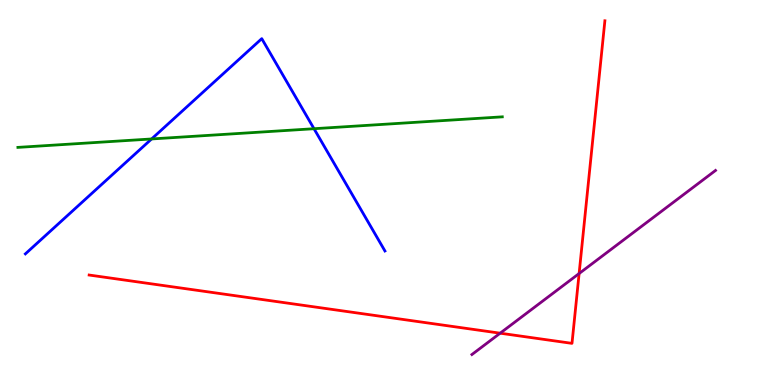[{'lines': ['blue', 'red'], 'intersections': []}, {'lines': ['green', 'red'], 'intersections': []}, {'lines': ['purple', 'red'], 'intersections': [{'x': 6.45, 'y': 1.35}, {'x': 7.47, 'y': 2.9}]}, {'lines': ['blue', 'green'], 'intersections': [{'x': 1.96, 'y': 6.39}, {'x': 4.05, 'y': 6.66}]}, {'lines': ['blue', 'purple'], 'intersections': []}, {'lines': ['green', 'purple'], 'intersections': []}]